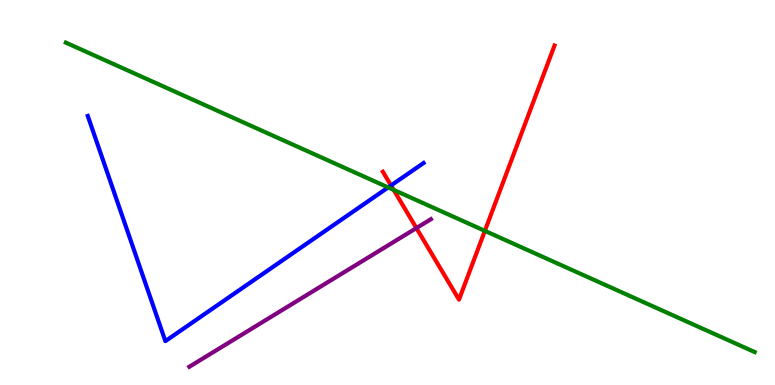[{'lines': ['blue', 'red'], 'intersections': [{'x': 5.05, 'y': 5.18}]}, {'lines': ['green', 'red'], 'intersections': [{'x': 5.08, 'y': 5.07}, {'x': 6.26, 'y': 4.0}]}, {'lines': ['purple', 'red'], 'intersections': [{'x': 5.37, 'y': 4.08}]}, {'lines': ['blue', 'green'], 'intersections': [{'x': 5.01, 'y': 5.13}]}, {'lines': ['blue', 'purple'], 'intersections': []}, {'lines': ['green', 'purple'], 'intersections': []}]